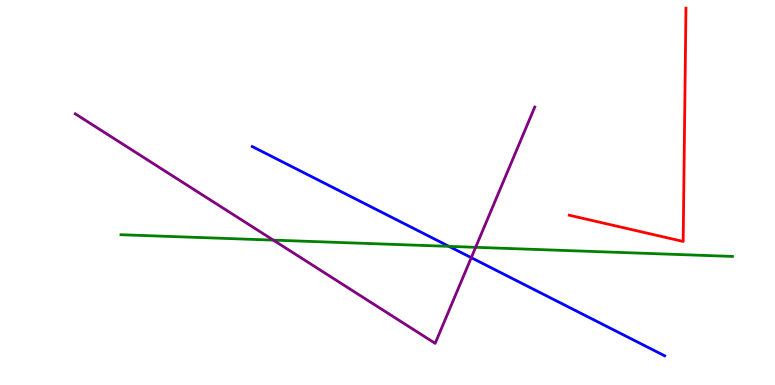[{'lines': ['blue', 'red'], 'intersections': []}, {'lines': ['green', 'red'], 'intersections': []}, {'lines': ['purple', 'red'], 'intersections': []}, {'lines': ['blue', 'green'], 'intersections': [{'x': 5.79, 'y': 3.6}]}, {'lines': ['blue', 'purple'], 'intersections': [{'x': 6.08, 'y': 3.31}]}, {'lines': ['green', 'purple'], 'intersections': [{'x': 3.53, 'y': 3.76}, {'x': 6.14, 'y': 3.58}]}]